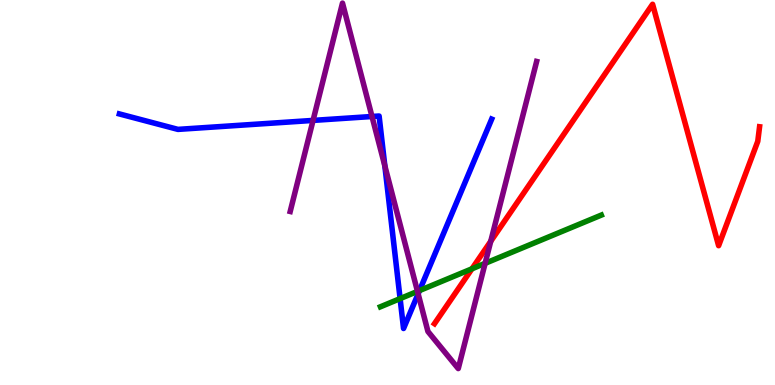[{'lines': ['blue', 'red'], 'intersections': []}, {'lines': ['green', 'red'], 'intersections': [{'x': 6.09, 'y': 3.02}]}, {'lines': ['purple', 'red'], 'intersections': [{'x': 6.33, 'y': 3.73}]}, {'lines': ['blue', 'green'], 'intersections': [{'x': 5.16, 'y': 2.24}, {'x': 5.41, 'y': 2.45}]}, {'lines': ['blue', 'purple'], 'intersections': [{'x': 4.04, 'y': 6.87}, {'x': 4.8, 'y': 6.97}, {'x': 4.97, 'y': 5.69}, {'x': 5.4, 'y': 2.37}]}, {'lines': ['green', 'purple'], 'intersections': [{'x': 5.39, 'y': 2.43}, {'x': 6.26, 'y': 3.16}]}]